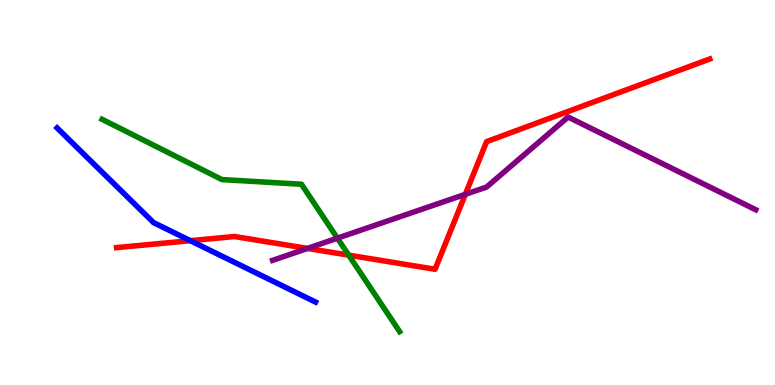[{'lines': ['blue', 'red'], 'intersections': [{'x': 2.46, 'y': 3.75}]}, {'lines': ['green', 'red'], 'intersections': [{'x': 4.5, 'y': 3.37}]}, {'lines': ['purple', 'red'], 'intersections': [{'x': 3.97, 'y': 3.55}, {'x': 6.0, 'y': 4.95}]}, {'lines': ['blue', 'green'], 'intersections': []}, {'lines': ['blue', 'purple'], 'intersections': []}, {'lines': ['green', 'purple'], 'intersections': [{'x': 4.35, 'y': 3.81}]}]